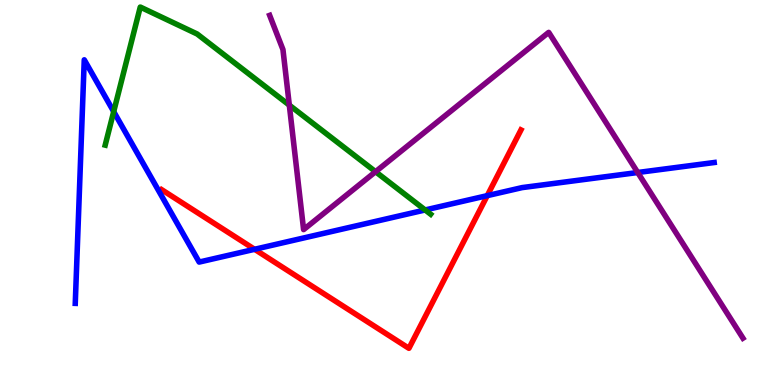[{'lines': ['blue', 'red'], 'intersections': [{'x': 3.29, 'y': 3.52}, {'x': 6.29, 'y': 4.92}]}, {'lines': ['green', 'red'], 'intersections': []}, {'lines': ['purple', 'red'], 'intersections': []}, {'lines': ['blue', 'green'], 'intersections': [{'x': 1.47, 'y': 7.1}, {'x': 5.49, 'y': 4.55}]}, {'lines': ['blue', 'purple'], 'intersections': [{'x': 8.23, 'y': 5.52}]}, {'lines': ['green', 'purple'], 'intersections': [{'x': 3.73, 'y': 7.27}, {'x': 4.85, 'y': 5.54}]}]